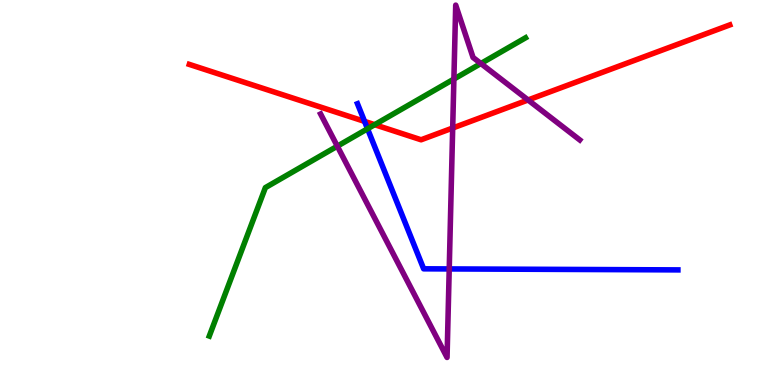[{'lines': ['blue', 'red'], 'intersections': [{'x': 4.7, 'y': 6.85}]}, {'lines': ['green', 'red'], 'intersections': [{'x': 4.83, 'y': 6.76}]}, {'lines': ['purple', 'red'], 'intersections': [{'x': 5.84, 'y': 6.67}, {'x': 6.81, 'y': 7.4}]}, {'lines': ['blue', 'green'], 'intersections': [{'x': 4.74, 'y': 6.65}]}, {'lines': ['blue', 'purple'], 'intersections': [{'x': 5.8, 'y': 3.01}]}, {'lines': ['green', 'purple'], 'intersections': [{'x': 4.35, 'y': 6.2}, {'x': 5.86, 'y': 7.95}, {'x': 6.2, 'y': 8.35}]}]